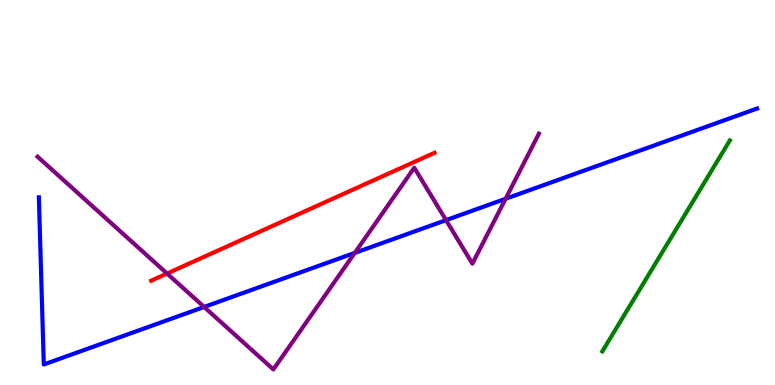[{'lines': ['blue', 'red'], 'intersections': []}, {'lines': ['green', 'red'], 'intersections': []}, {'lines': ['purple', 'red'], 'intersections': [{'x': 2.16, 'y': 2.9}]}, {'lines': ['blue', 'green'], 'intersections': []}, {'lines': ['blue', 'purple'], 'intersections': [{'x': 2.63, 'y': 2.03}, {'x': 4.58, 'y': 3.43}, {'x': 5.76, 'y': 4.28}, {'x': 6.52, 'y': 4.84}]}, {'lines': ['green', 'purple'], 'intersections': []}]